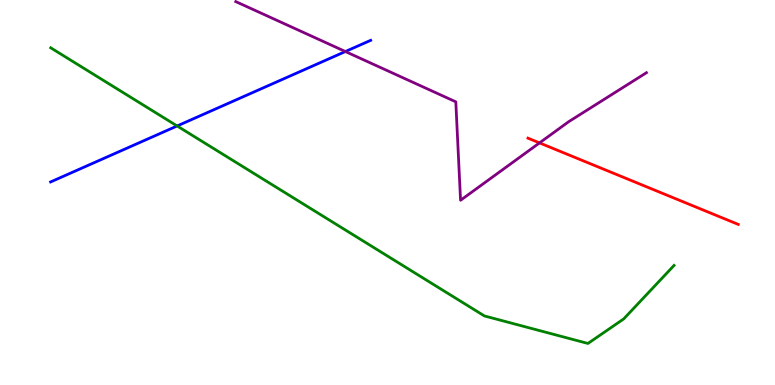[{'lines': ['blue', 'red'], 'intersections': []}, {'lines': ['green', 'red'], 'intersections': []}, {'lines': ['purple', 'red'], 'intersections': [{'x': 6.96, 'y': 6.29}]}, {'lines': ['blue', 'green'], 'intersections': [{'x': 2.29, 'y': 6.73}]}, {'lines': ['blue', 'purple'], 'intersections': [{'x': 4.46, 'y': 8.66}]}, {'lines': ['green', 'purple'], 'intersections': []}]